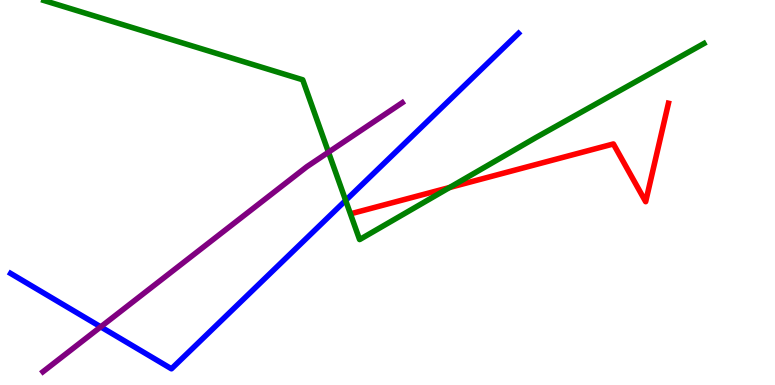[{'lines': ['blue', 'red'], 'intersections': []}, {'lines': ['green', 'red'], 'intersections': [{'x': 5.8, 'y': 5.13}]}, {'lines': ['purple', 'red'], 'intersections': []}, {'lines': ['blue', 'green'], 'intersections': [{'x': 4.46, 'y': 4.79}]}, {'lines': ['blue', 'purple'], 'intersections': [{'x': 1.3, 'y': 1.51}]}, {'lines': ['green', 'purple'], 'intersections': [{'x': 4.24, 'y': 6.05}]}]